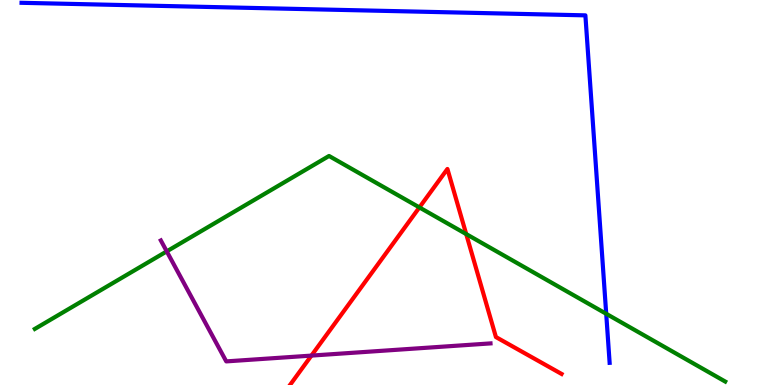[{'lines': ['blue', 'red'], 'intersections': []}, {'lines': ['green', 'red'], 'intersections': [{'x': 5.41, 'y': 4.61}, {'x': 6.02, 'y': 3.92}]}, {'lines': ['purple', 'red'], 'intersections': [{'x': 4.02, 'y': 0.764}]}, {'lines': ['blue', 'green'], 'intersections': [{'x': 7.82, 'y': 1.85}]}, {'lines': ['blue', 'purple'], 'intersections': []}, {'lines': ['green', 'purple'], 'intersections': [{'x': 2.15, 'y': 3.47}]}]